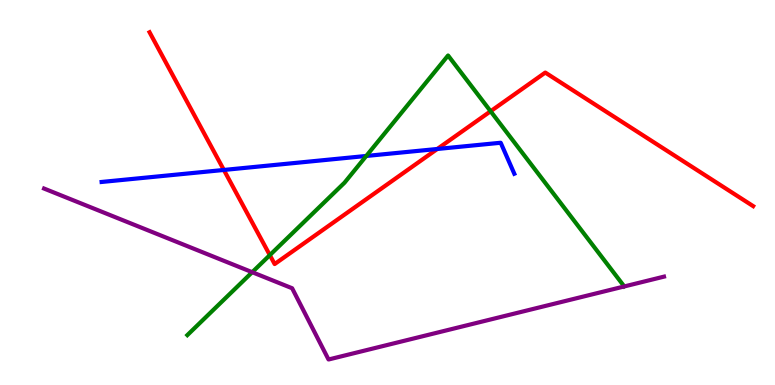[{'lines': ['blue', 'red'], 'intersections': [{'x': 2.89, 'y': 5.59}, {'x': 5.64, 'y': 6.13}]}, {'lines': ['green', 'red'], 'intersections': [{'x': 3.48, 'y': 3.37}, {'x': 6.33, 'y': 7.11}]}, {'lines': ['purple', 'red'], 'intersections': []}, {'lines': ['blue', 'green'], 'intersections': [{'x': 4.73, 'y': 5.95}]}, {'lines': ['blue', 'purple'], 'intersections': []}, {'lines': ['green', 'purple'], 'intersections': [{'x': 3.25, 'y': 2.93}]}]